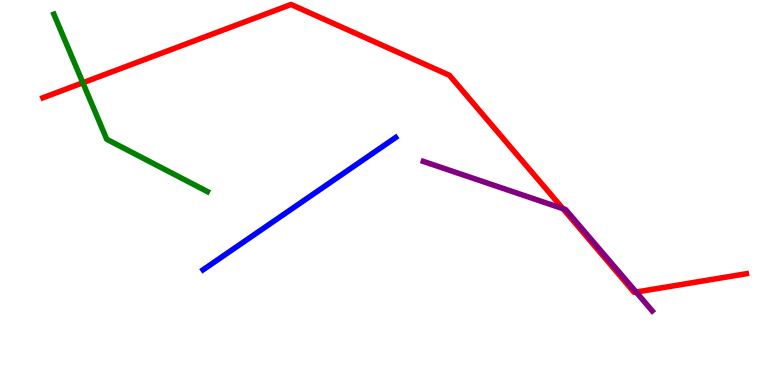[{'lines': ['blue', 'red'], 'intersections': []}, {'lines': ['green', 'red'], 'intersections': [{'x': 1.07, 'y': 7.85}]}, {'lines': ['purple', 'red'], 'intersections': [{'x': 7.26, 'y': 4.58}, {'x': 8.21, 'y': 2.41}]}, {'lines': ['blue', 'green'], 'intersections': []}, {'lines': ['blue', 'purple'], 'intersections': []}, {'lines': ['green', 'purple'], 'intersections': []}]